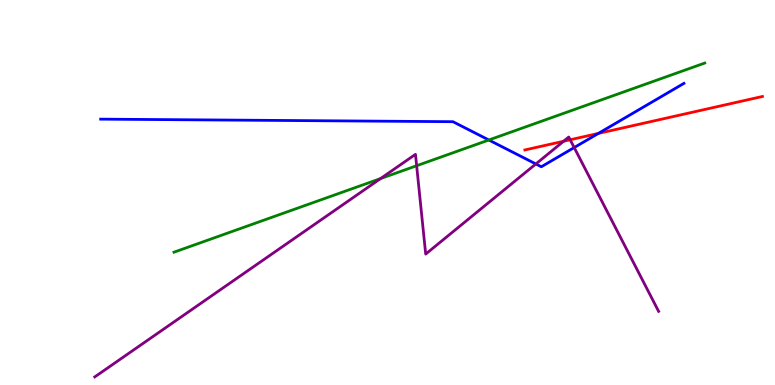[{'lines': ['blue', 'red'], 'intersections': [{'x': 7.72, 'y': 6.53}]}, {'lines': ['green', 'red'], 'intersections': []}, {'lines': ['purple', 'red'], 'intersections': [{'x': 7.27, 'y': 6.33}, {'x': 7.36, 'y': 6.37}]}, {'lines': ['blue', 'green'], 'intersections': [{'x': 6.31, 'y': 6.36}]}, {'lines': ['blue', 'purple'], 'intersections': [{'x': 6.91, 'y': 5.74}, {'x': 7.41, 'y': 6.17}]}, {'lines': ['green', 'purple'], 'intersections': [{'x': 4.91, 'y': 5.36}, {'x': 5.38, 'y': 5.7}]}]